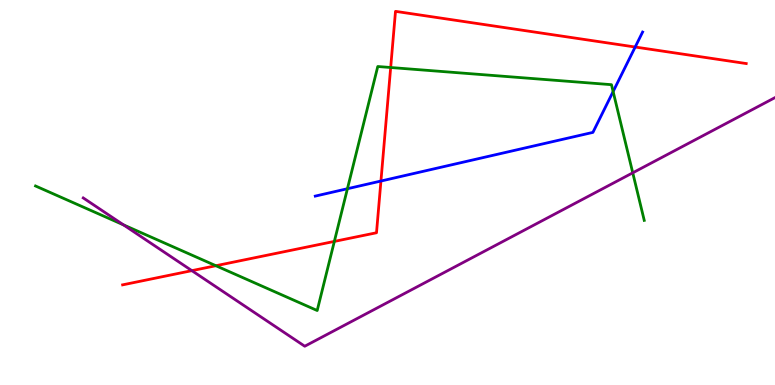[{'lines': ['blue', 'red'], 'intersections': [{'x': 4.92, 'y': 5.3}, {'x': 8.2, 'y': 8.78}]}, {'lines': ['green', 'red'], 'intersections': [{'x': 2.79, 'y': 3.1}, {'x': 4.31, 'y': 3.73}, {'x': 5.04, 'y': 8.25}]}, {'lines': ['purple', 'red'], 'intersections': [{'x': 2.48, 'y': 2.97}]}, {'lines': ['blue', 'green'], 'intersections': [{'x': 4.48, 'y': 5.1}, {'x': 7.91, 'y': 7.62}]}, {'lines': ['blue', 'purple'], 'intersections': []}, {'lines': ['green', 'purple'], 'intersections': [{'x': 1.59, 'y': 4.16}, {'x': 8.16, 'y': 5.51}]}]